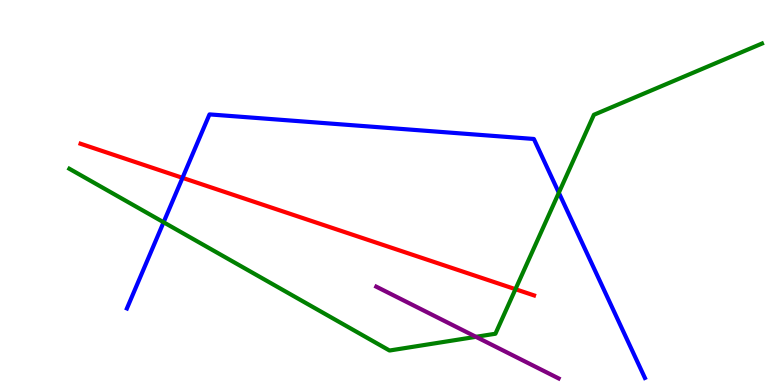[{'lines': ['blue', 'red'], 'intersections': [{'x': 2.35, 'y': 5.38}]}, {'lines': ['green', 'red'], 'intersections': [{'x': 6.65, 'y': 2.49}]}, {'lines': ['purple', 'red'], 'intersections': []}, {'lines': ['blue', 'green'], 'intersections': [{'x': 2.11, 'y': 4.23}, {'x': 7.21, 'y': 4.99}]}, {'lines': ['blue', 'purple'], 'intersections': []}, {'lines': ['green', 'purple'], 'intersections': [{'x': 6.14, 'y': 1.25}]}]